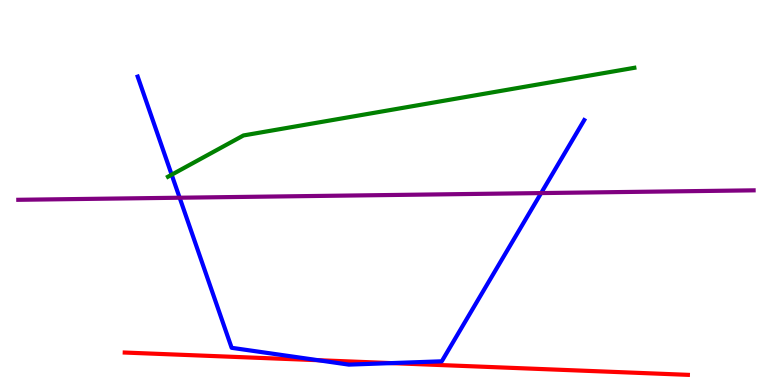[{'lines': ['blue', 'red'], 'intersections': [{'x': 4.1, 'y': 0.644}, {'x': 5.05, 'y': 0.569}]}, {'lines': ['green', 'red'], 'intersections': []}, {'lines': ['purple', 'red'], 'intersections': []}, {'lines': ['blue', 'green'], 'intersections': [{'x': 2.22, 'y': 5.46}]}, {'lines': ['blue', 'purple'], 'intersections': [{'x': 2.32, 'y': 4.86}, {'x': 6.98, 'y': 4.99}]}, {'lines': ['green', 'purple'], 'intersections': []}]